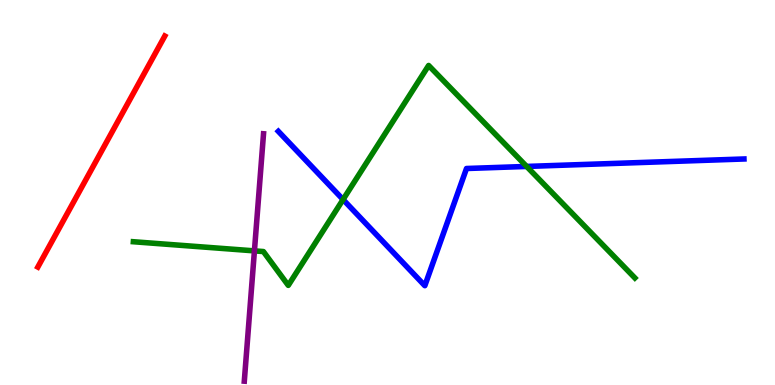[{'lines': ['blue', 'red'], 'intersections': []}, {'lines': ['green', 'red'], 'intersections': []}, {'lines': ['purple', 'red'], 'intersections': []}, {'lines': ['blue', 'green'], 'intersections': [{'x': 4.43, 'y': 4.82}, {'x': 6.8, 'y': 5.68}]}, {'lines': ['blue', 'purple'], 'intersections': []}, {'lines': ['green', 'purple'], 'intersections': [{'x': 3.28, 'y': 3.48}]}]